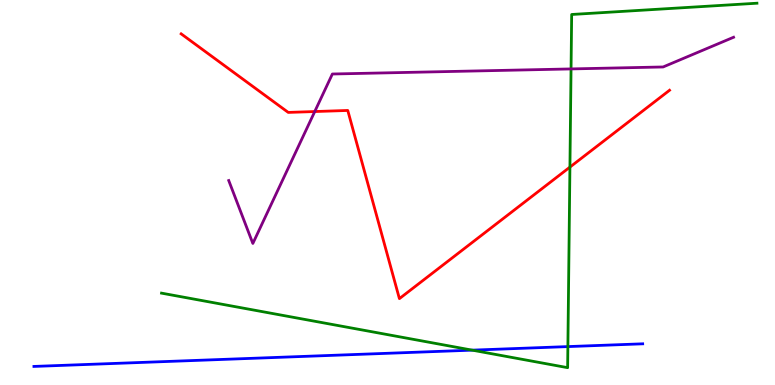[{'lines': ['blue', 'red'], 'intersections': []}, {'lines': ['green', 'red'], 'intersections': [{'x': 7.35, 'y': 5.66}]}, {'lines': ['purple', 'red'], 'intersections': [{'x': 4.06, 'y': 7.1}]}, {'lines': ['blue', 'green'], 'intersections': [{'x': 6.09, 'y': 0.905}, {'x': 7.33, 'y': 0.997}]}, {'lines': ['blue', 'purple'], 'intersections': []}, {'lines': ['green', 'purple'], 'intersections': [{'x': 7.37, 'y': 8.21}]}]